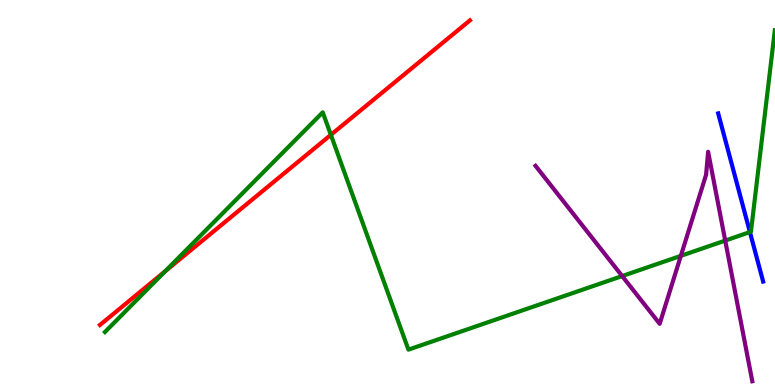[{'lines': ['blue', 'red'], 'intersections': []}, {'lines': ['green', 'red'], 'intersections': [{'x': 2.13, 'y': 2.96}, {'x': 4.27, 'y': 6.5}]}, {'lines': ['purple', 'red'], 'intersections': []}, {'lines': ['blue', 'green'], 'intersections': [{'x': 9.68, 'y': 3.97}]}, {'lines': ['blue', 'purple'], 'intersections': []}, {'lines': ['green', 'purple'], 'intersections': [{'x': 8.03, 'y': 2.83}, {'x': 8.79, 'y': 3.35}, {'x': 9.36, 'y': 3.75}]}]